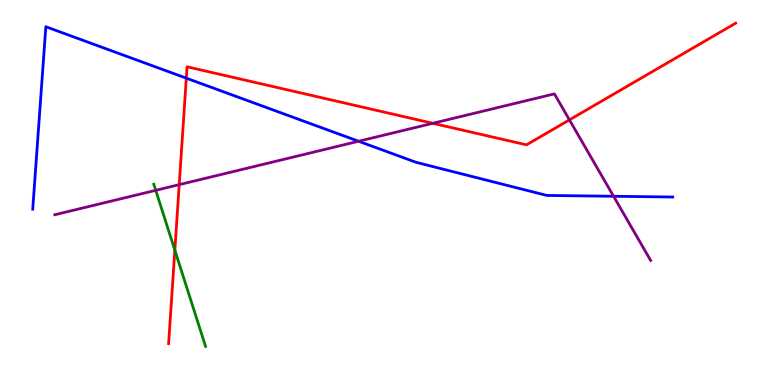[{'lines': ['blue', 'red'], 'intersections': [{'x': 2.4, 'y': 7.97}]}, {'lines': ['green', 'red'], 'intersections': [{'x': 2.26, 'y': 3.5}]}, {'lines': ['purple', 'red'], 'intersections': [{'x': 2.31, 'y': 5.2}, {'x': 5.58, 'y': 6.8}, {'x': 7.35, 'y': 6.89}]}, {'lines': ['blue', 'green'], 'intersections': []}, {'lines': ['blue', 'purple'], 'intersections': [{'x': 4.63, 'y': 6.33}, {'x': 7.92, 'y': 4.9}]}, {'lines': ['green', 'purple'], 'intersections': [{'x': 2.01, 'y': 5.06}]}]